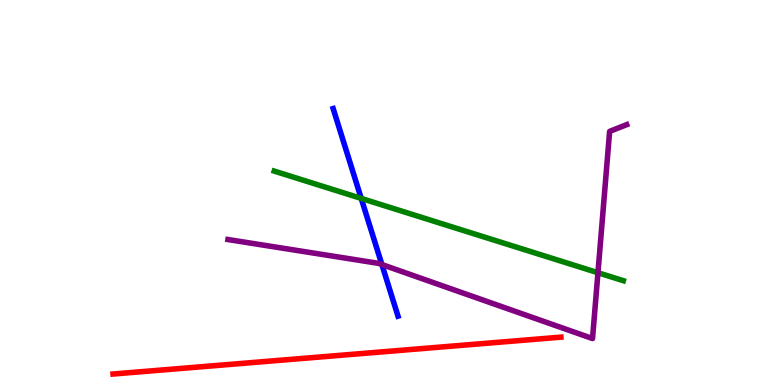[{'lines': ['blue', 'red'], 'intersections': []}, {'lines': ['green', 'red'], 'intersections': []}, {'lines': ['purple', 'red'], 'intersections': []}, {'lines': ['blue', 'green'], 'intersections': [{'x': 4.66, 'y': 4.85}]}, {'lines': ['blue', 'purple'], 'intersections': [{'x': 4.93, 'y': 3.13}]}, {'lines': ['green', 'purple'], 'intersections': [{'x': 7.72, 'y': 2.92}]}]